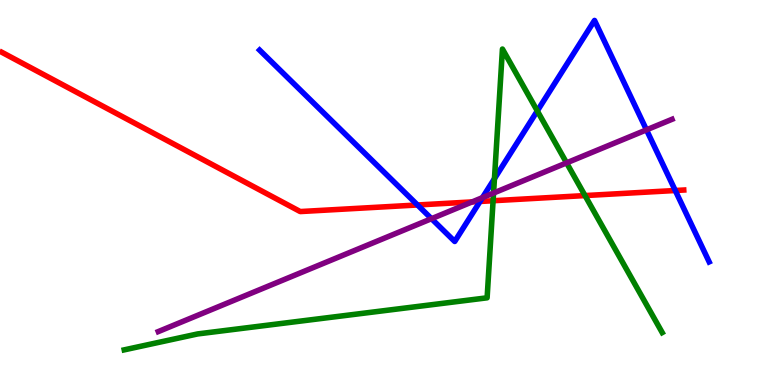[{'lines': ['blue', 'red'], 'intersections': [{'x': 5.39, 'y': 4.68}, {'x': 6.19, 'y': 4.77}, {'x': 8.71, 'y': 5.05}]}, {'lines': ['green', 'red'], 'intersections': [{'x': 6.36, 'y': 4.79}, {'x': 7.55, 'y': 4.92}]}, {'lines': ['purple', 'red'], 'intersections': [{'x': 6.09, 'y': 4.76}]}, {'lines': ['blue', 'green'], 'intersections': [{'x': 6.38, 'y': 5.36}, {'x': 6.93, 'y': 7.12}]}, {'lines': ['blue', 'purple'], 'intersections': [{'x': 5.57, 'y': 4.32}, {'x': 6.23, 'y': 4.87}, {'x': 8.34, 'y': 6.63}]}, {'lines': ['green', 'purple'], 'intersections': [{'x': 6.37, 'y': 4.99}, {'x': 7.31, 'y': 5.77}]}]